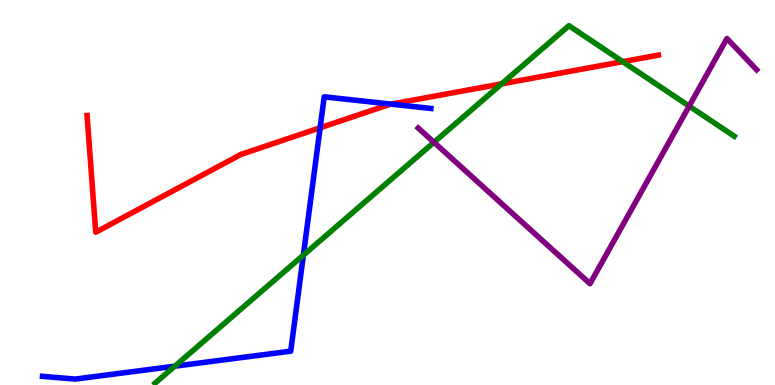[{'lines': ['blue', 'red'], 'intersections': [{'x': 4.13, 'y': 6.68}, {'x': 5.05, 'y': 7.3}]}, {'lines': ['green', 'red'], 'intersections': [{'x': 6.47, 'y': 7.82}, {'x': 8.04, 'y': 8.4}]}, {'lines': ['purple', 'red'], 'intersections': []}, {'lines': ['blue', 'green'], 'intersections': [{'x': 2.26, 'y': 0.488}, {'x': 3.91, 'y': 3.37}]}, {'lines': ['blue', 'purple'], 'intersections': []}, {'lines': ['green', 'purple'], 'intersections': [{'x': 5.6, 'y': 6.3}, {'x': 8.89, 'y': 7.24}]}]